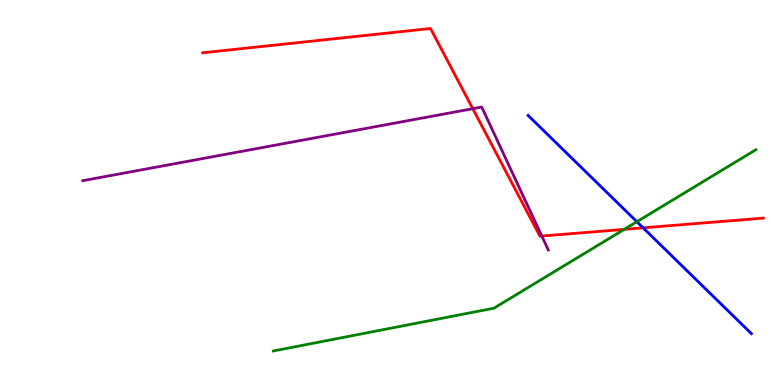[{'lines': ['blue', 'red'], 'intersections': [{'x': 8.3, 'y': 4.08}]}, {'lines': ['green', 'red'], 'intersections': [{'x': 8.05, 'y': 4.04}]}, {'lines': ['purple', 'red'], 'intersections': [{'x': 6.1, 'y': 7.18}, {'x': 6.99, 'y': 3.87}]}, {'lines': ['blue', 'green'], 'intersections': [{'x': 8.22, 'y': 4.24}]}, {'lines': ['blue', 'purple'], 'intersections': []}, {'lines': ['green', 'purple'], 'intersections': []}]